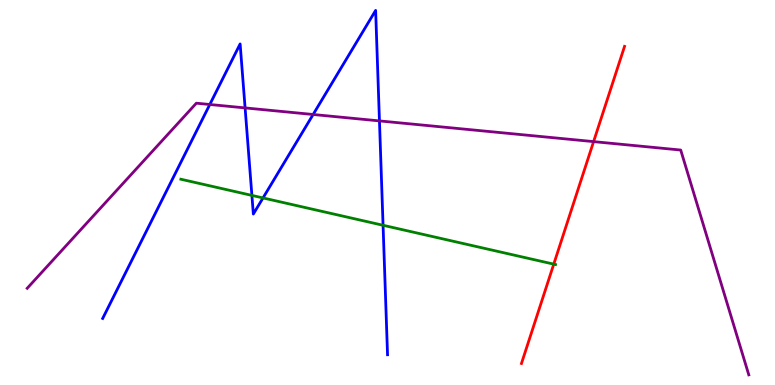[{'lines': ['blue', 'red'], 'intersections': []}, {'lines': ['green', 'red'], 'intersections': [{'x': 7.15, 'y': 3.14}]}, {'lines': ['purple', 'red'], 'intersections': [{'x': 7.66, 'y': 6.32}]}, {'lines': ['blue', 'green'], 'intersections': [{'x': 3.25, 'y': 4.92}, {'x': 3.39, 'y': 4.86}, {'x': 4.94, 'y': 4.15}]}, {'lines': ['blue', 'purple'], 'intersections': [{'x': 2.71, 'y': 7.29}, {'x': 3.16, 'y': 7.2}, {'x': 4.04, 'y': 7.03}, {'x': 4.9, 'y': 6.86}]}, {'lines': ['green', 'purple'], 'intersections': []}]